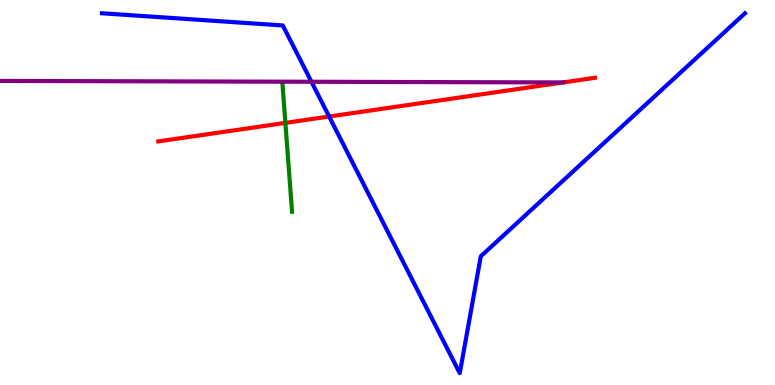[{'lines': ['blue', 'red'], 'intersections': [{'x': 4.25, 'y': 6.97}]}, {'lines': ['green', 'red'], 'intersections': [{'x': 3.68, 'y': 6.81}]}, {'lines': ['purple', 'red'], 'intersections': [{'x': 7.27, 'y': 7.86}]}, {'lines': ['blue', 'green'], 'intersections': []}, {'lines': ['blue', 'purple'], 'intersections': [{'x': 4.02, 'y': 7.88}]}, {'lines': ['green', 'purple'], 'intersections': []}]